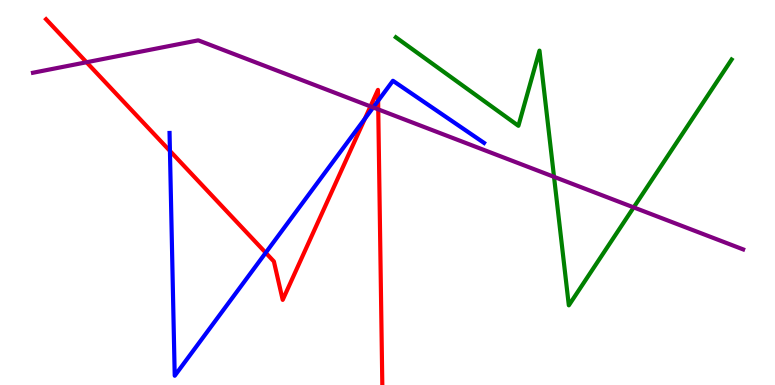[{'lines': ['blue', 'red'], 'intersections': [{'x': 2.19, 'y': 6.08}, {'x': 3.43, 'y': 3.44}, {'x': 4.71, 'y': 6.92}, {'x': 4.88, 'y': 7.38}]}, {'lines': ['green', 'red'], 'intersections': []}, {'lines': ['purple', 'red'], 'intersections': [{'x': 1.12, 'y': 8.38}, {'x': 4.78, 'y': 7.24}, {'x': 4.88, 'y': 7.16}]}, {'lines': ['blue', 'green'], 'intersections': []}, {'lines': ['blue', 'purple'], 'intersections': [{'x': 4.82, 'y': 7.21}]}, {'lines': ['green', 'purple'], 'intersections': [{'x': 7.15, 'y': 5.41}, {'x': 8.18, 'y': 4.61}]}]